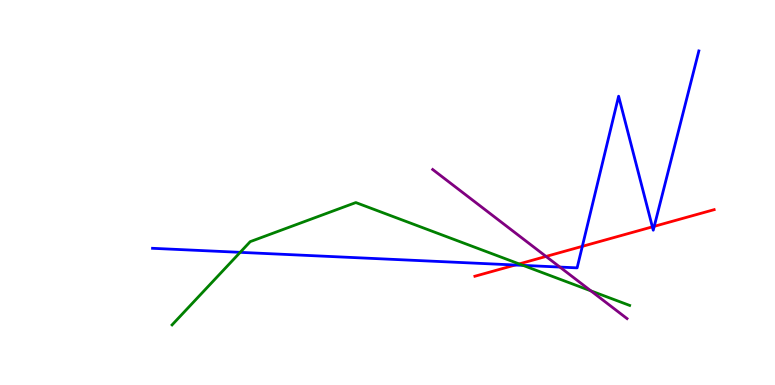[{'lines': ['blue', 'red'], 'intersections': [{'x': 6.65, 'y': 3.12}, {'x': 7.51, 'y': 3.6}, {'x': 8.42, 'y': 4.11}, {'x': 8.44, 'y': 4.12}]}, {'lines': ['green', 'red'], 'intersections': [{'x': 6.7, 'y': 3.15}]}, {'lines': ['purple', 'red'], 'intersections': [{'x': 7.05, 'y': 3.34}]}, {'lines': ['blue', 'green'], 'intersections': [{'x': 3.1, 'y': 3.45}, {'x': 6.75, 'y': 3.11}]}, {'lines': ['blue', 'purple'], 'intersections': [{'x': 7.22, 'y': 3.06}]}, {'lines': ['green', 'purple'], 'intersections': [{'x': 7.62, 'y': 2.45}]}]